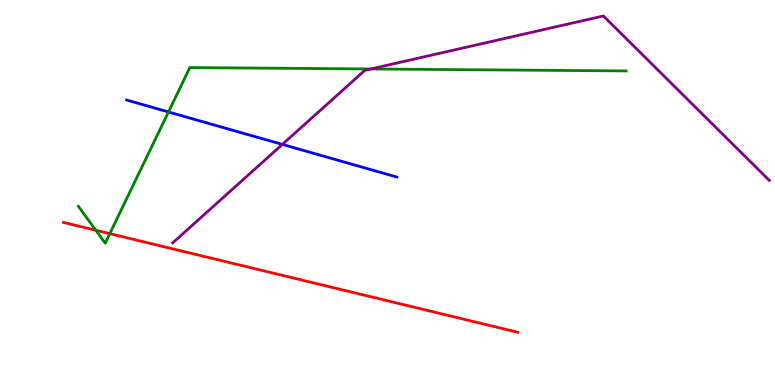[{'lines': ['blue', 'red'], 'intersections': []}, {'lines': ['green', 'red'], 'intersections': [{'x': 1.24, 'y': 4.02}, {'x': 1.42, 'y': 3.93}]}, {'lines': ['purple', 'red'], 'intersections': []}, {'lines': ['blue', 'green'], 'intersections': [{'x': 2.17, 'y': 7.09}]}, {'lines': ['blue', 'purple'], 'intersections': [{'x': 3.64, 'y': 6.25}]}, {'lines': ['green', 'purple'], 'intersections': [{'x': 4.79, 'y': 8.21}]}]